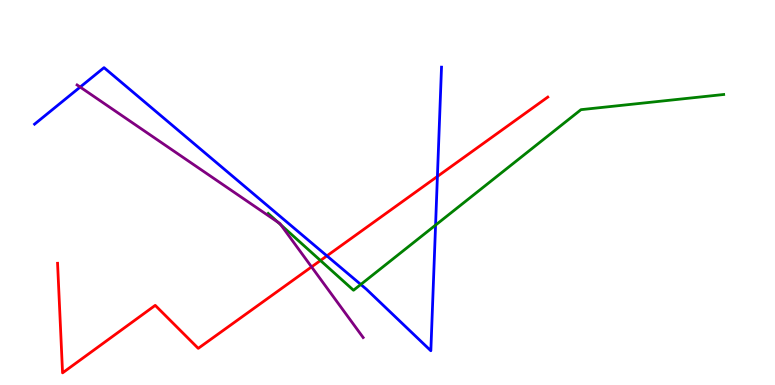[{'lines': ['blue', 'red'], 'intersections': [{'x': 4.22, 'y': 3.35}, {'x': 5.64, 'y': 5.42}]}, {'lines': ['green', 'red'], 'intersections': [{'x': 4.13, 'y': 3.23}]}, {'lines': ['purple', 'red'], 'intersections': [{'x': 4.02, 'y': 3.07}]}, {'lines': ['blue', 'green'], 'intersections': [{'x': 4.66, 'y': 2.61}, {'x': 5.62, 'y': 4.15}]}, {'lines': ['blue', 'purple'], 'intersections': [{'x': 1.03, 'y': 7.74}]}, {'lines': ['green', 'purple'], 'intersections': [{'x': 3.59, 'y': 4.23}, {'x': 3.62, 'y': 4.16}]}]